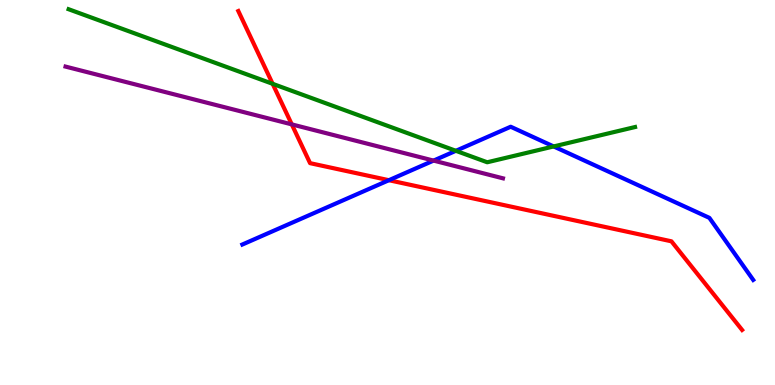[{'lines': ['blue', 'red'], 'intersections': [{'x': 5.02, 'y': 5.32}]}, {'lines': ['green', 'red'], 'intersections': [{'x': 3.52, 'y': 7.82}]}, {'lines': ['purple', 'red'], 'intersections': [{'x': 3.76, 'y': 6.77}]}, {'lines': ['blue', 'green'], 'intersections': [{'x': 5.88, 'y': 6.08}, {'x': 7.14, 'y': 6.2}]}, {'lines': ['blue', 'purple'], 'intersections': [{'x': 5.59, 'y': 5.83}]}, {'lines': ['green', 'purple'], 'intersections': []}]